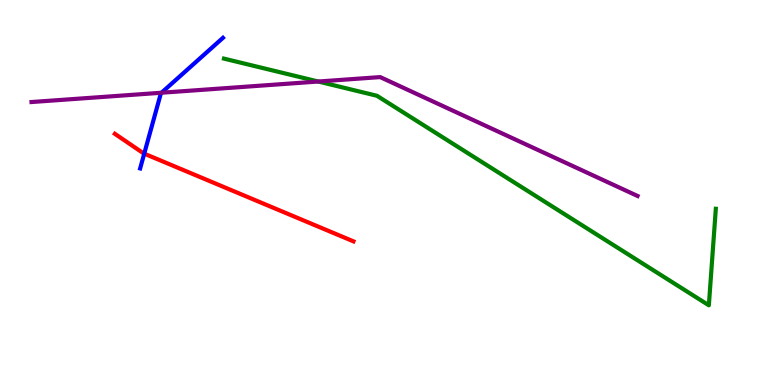[{'lines': ['blue', 'red'], 'intersections': [{'x': 1.86, 'y': 6.01}]}, {'lines': ['green', 'red'], 'intersections': []}, {'lines': ['purple', 'red'], 'intersections': []}, {'lines': ['blue', 'green'], 'intersections': []}, {'lines': ['blue', 'purple'], 'intersections': [{'x': 2.08, 'y': 7.59}]}, {'lines': ['green', 'purple'], 'intersections': [{'x': 4.11, 'y': 7.88}]}]